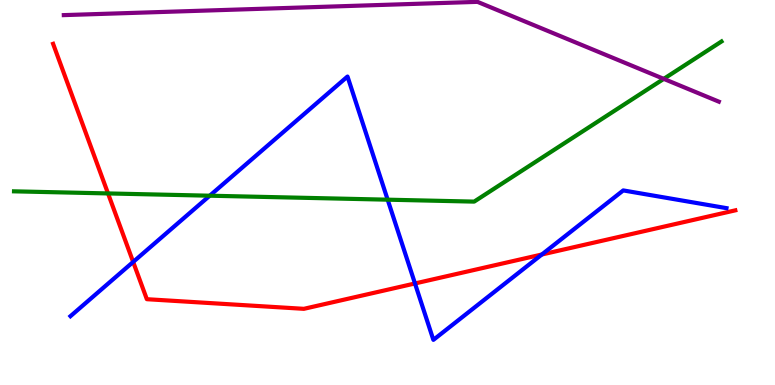[{'lines': ['blue', 'red'], 'intersections': [{'x': 1.72, 'y': 3.2}, {'x': 5.35, 'y': 2.64}, {'x': 6.99, 'y': 3.39}]}, {'lines': ['green', 'red'], 'intersections': [{'x': 1.39, 'y': 4.98}]}, {'lines': ['purple', 'red'], 'intersections': []}, {'lines': ['blue', 'green'], 'intersections': [{'x': 2.71, 'y': 4.92}, {'x': 5.0, 'y': 4.81}]}, {'lines': ['blue', 'purple'], 'intersections': []}, {'lines': ['green', 'purple'], 'intersections': [{'x': 8.56, 'y': 7.95}]}]